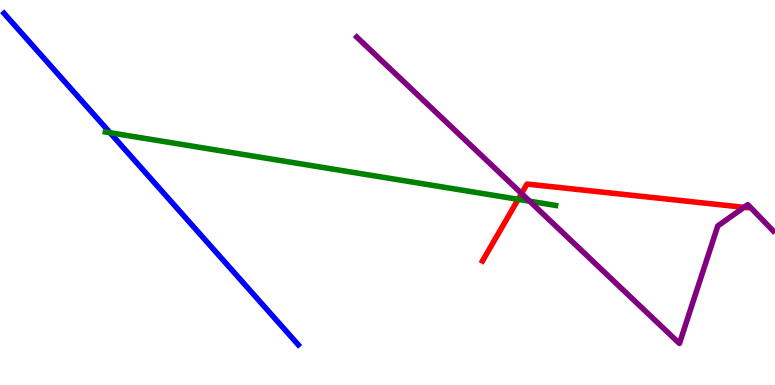[{'lines': ['blue', 'red'], 'intersections': []}, {'lines': ['green', 'red'], 'intersections': [{'x': 6.69, 'y': 4.82}]}, {'lines': ['purple', 'red'], 'intersections': [{'x': 6.73, 'y': 4.97}, {'x': 9.6, 'y': 4.61}]}, {'lines': ['blue', 'green'], 'intersections': [{'x': 1.42, 'y': 6.55}]}, {'lines': ['blue', 'purple'], 'intersections': []}, {'lines': ['green', 'purple'], 'intersections': [{'x': 6.83, 'y': 4.77}]}]